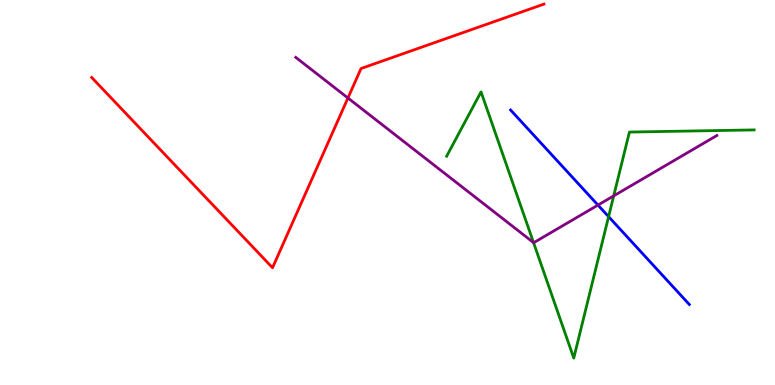[{'lines': ['blue', 'red'], 'intersections': []}, {'lines': ['green', 'red'], 'intersections': []}, {'lines': ['purple', 'red'], 'intersections': [{'x': 4.49, 'y': 7.45}]}, {'lines': ['blue', 'green'], 'intersections': [{'x': 7.85, 'y': 4.37}]}, {'lines': ['blue', 'purple'], 'intersections': [{'x': 7.72, 'y': 4.67}]}, {'lines': ['green', 'purple'], 'intersections': [{'x': 6.88, 'y': 3.7}, {'x': 7.92, 'y': 4.91}]}]